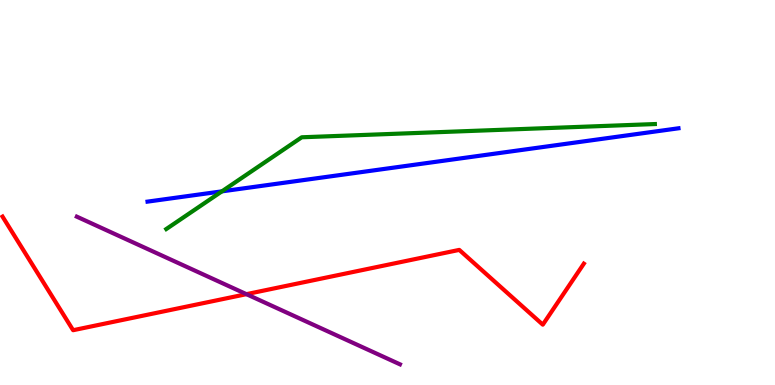[{'lines': ['blue', 'red'], 'intersections': []}, {'lines': ['green', 'red'], 'intersections': []}, {'lines': ['purple', 'red'], 'intersections': [{'x': 3.18, 'y': 2.36}]}, {'lines': ['blue', 'green'], 'intersections': [{'x': 2.86, 'y': 5.03}]}, {'lines': ['blue', 'purple'], 'intersections': []}, {'lines': ['green', 'purple'], 'intersections': []}]